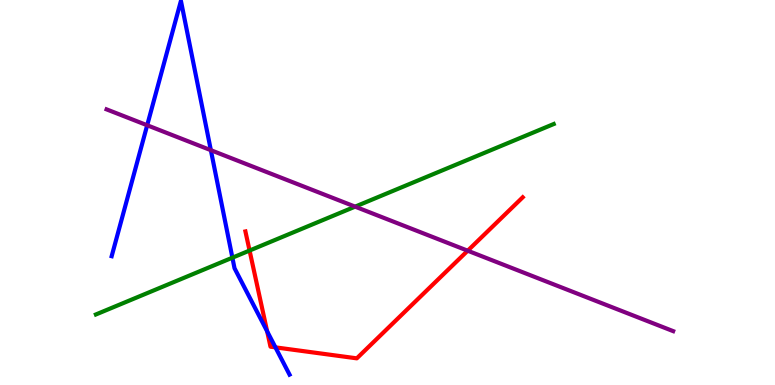[{'lines': ['blue', 'red'], 'intersections': [{'x': 3.45, 'y': 1.4}, {'x': 3.55, 'y': 0.978}]}, {'lines': ['green', 'red'], 'intersections': [{'x': 3.22, 'y': 3.49}]}, {'lines': ['purple', 'red'], 'intersections': [{'x': 6.03, 'y': 3.49}]}, {'lines': ['blue', 'green'], 'intersections': [{'x': 3.0, 'y': 3.31}]}, {'lines': ['blue', 'purple'], 'intersections': [{'x': 1.9, 'y': 6.75}, {'x': 2.72, 'y': 6.1}]}, {'lines': ['green', 'purple'], 'intersections': [{'x': 4.58, 'y': 4.63}]}]